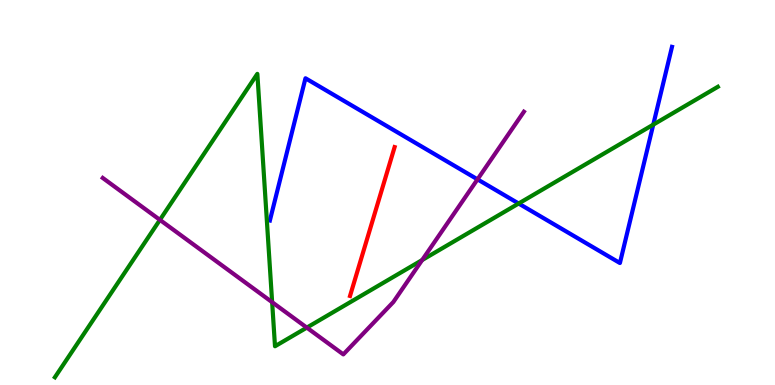[{'lines': ['blue', 'red'], 'intersections': []}, {'lines': ['green', 'red'], 'intersections': []}, {'lines': ['purple', 'red'], 'intersections': []}, {'lines': ['blue', 'green'], 'intersections': [{'x': 6.69, 'y': 4.71}, {'x': 8.43, 'y': 6.76}]}, {'lines': ['blue', 'purple'], 'intersections': [{'x': 6.16, 'y': 5.34}]}, {'lines': ['green', 'purple'], 'intersections': [{'x': 2.06, 'y': 4.29}, {'x': 3.51, 'y': 2.15}, {'x': 3.96, 'y': 1.49}, {'x': 5.45, 'y': 3.25}]}]